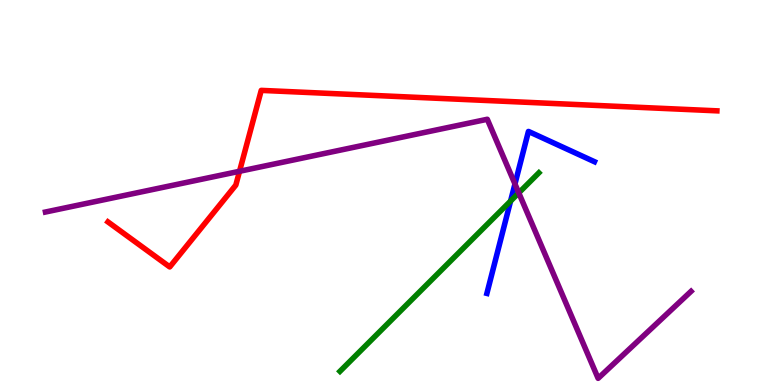[{'lines': ['blue', 'red'], 'intersections': []}, {'lines': ['green', 'red'], 'intersections': []}, {'lines': ['purple', 'red'], 'intersections': [{'x': 3.09, 'y': 5.55}]}, {'lines': ['blue', 'green'], 'intersections': [{'x': 6.59, 'y': 4.78}]}, {'lines': ['blue', 'purple'], 'intersections': [{'x': 6.64, 'y': 5.22}]}, {'lines': ['green', 'purple'], 'intersections': [{'x': 6.69, 'y': 4.99}]}]